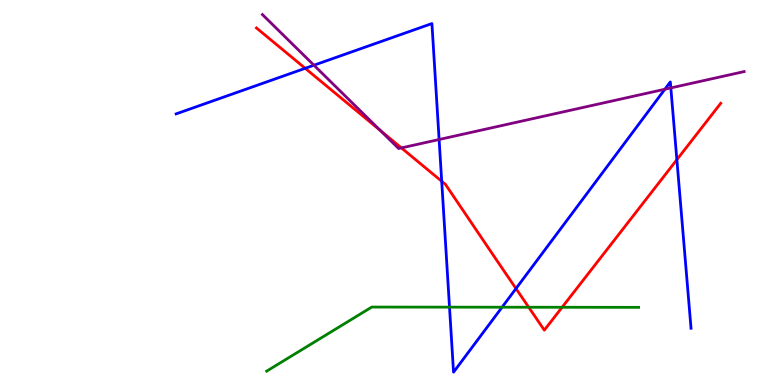[{'lines': ['blue', 'red'], 'intersections': [{'x': 3.94, 'y': 8.23}, {'x': 5.7, 'y': 5.29}, {'x': 6.66, 'y': 2.5}, {'x': 8.73, 'y': 5.85}]}, {'lines': ['green', 'red'], 'intersections': [{'x': 6.82, 'y': 2.02}, {'x': 7.25, 'y': 2.02}]}, {'lines': ['purple', 'red'], 'intersections': [{'x': 4.91, 'y': 6.61}, {'x': 5.18, 'y': 6.16}]}, {'lines': ['blue', 'green'], 'intersections': [{'x': 5.8, 'y': 2.02}, {'x': 6.48, 'y': 2.02}]}, {'lines': ['blue', 'purple'], 'intersections': [{'x': 4.05, 'y': 8.31}, {'x': 5.67, 'y': 6.38}, {'x': 8.58, 'y': 7.68}, {'x': 8.66, 'y': 7.72}]}, {'lines': ['green', 'purple'], 'intersections': []}]